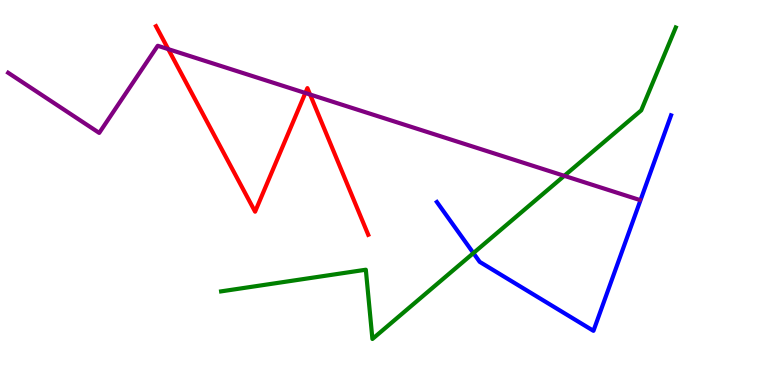[{'lines': ['blue', 'red'], 'intersections': []}, {'lines': ['green', 'red'], 'intersections': []}, {'lines': ['purple', 'red'], 'intersections': [{'x': 2.17, 'y': 8.72}, {'x': 3.94, 'y': 7.58}, {'x': 4.0, 'y': 7.55}]}, {'lines': ['blue', 'green'], 'intersections': [{'x': 6.11, 'y': 3.43}]}, {'lines': ['blue', 'purple'], 'intersections': []}, {'lines': ['green', 'purple'], 'intersections': [{'x': 7.28, 'y': 5.43}]}]